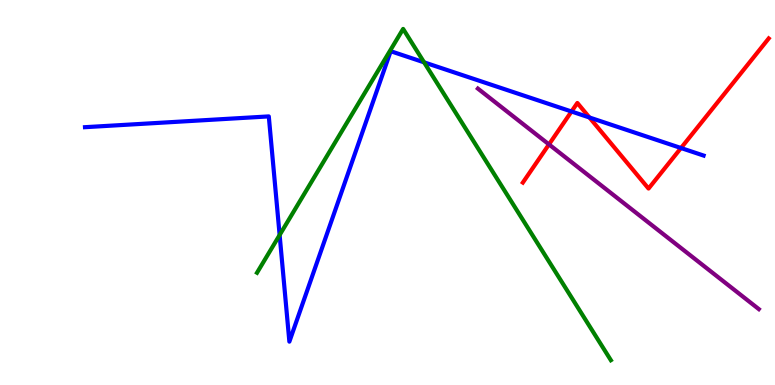[{'lines': ['blue', 'red'], 'intersections': [{'x': 7.37, 'y': 7.1}, {'x': 7.61, 'y': 6.95}, {'x': 8.79, 'y': 6.16}]}, {'lines': ['green', 'red'], 'intersections': []}, {'lines': ['purple', 'red'], 'intersections': [{'x': 7.08, 'y': 6.25}]}, {'lines': ['blue', 'green'], 'intersections': [{'x': 3.61, 'y': 3.9}, {'x': 5.47, 'y': 8.38}]}, {'lines': ['blue', 'purple'], 'intersections': []}, {'lines': ['green', 'purple'], 'intersections': []}]